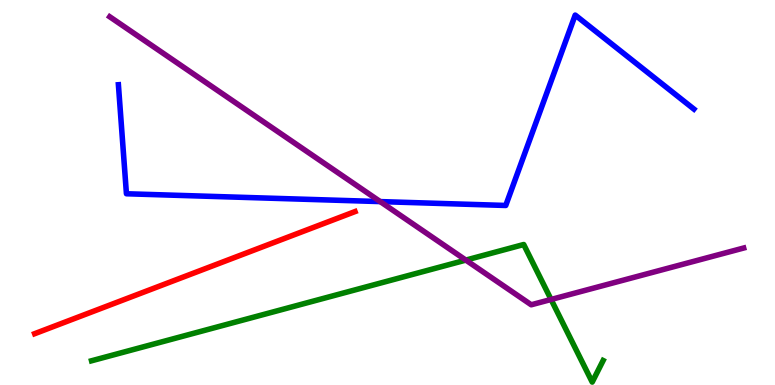[{'lines': ['blue', 'red'], 'intersections': []}, {'lines': ['green', 'red'], 'intersections': []}, {'lines': ['purple', 'red'], 'intersections': []}, {'lines': ['blue', 'green'], 'intersections': []}, {'lines': ['blue', 'purple'], 'intersections': [{'x': 4.91, 'y': 4.76}]}, {'lines': ['green', 'purple'], 'intersections': [{'x': 6.01, 'y': 3.24}, {'x': 7.11, 'y': 2.22}]}]